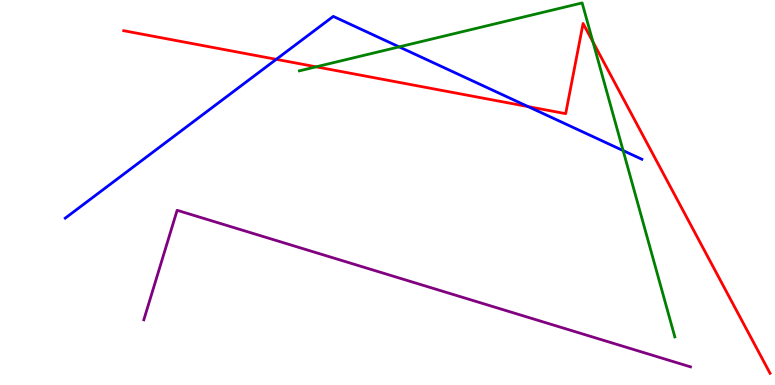[{'lines': ['blue', 'red'], 'intersections': [{'x': 3.56, 'y': 8.46}, {'x': 6.81, 'y': 7.23}]}, {'lines': ['green', 'red'], 'intersections': [{'x': 4.08, 'y': 8.26}, {'x': 7.65, 'y': 8.91}]}, {'lines': ['purple', 'red'], 'intersections': []}, {'lines': ['blue', 'green'], 'intersections': [{'x': 5.15, 'y': 8.78}, {'x': 8.04, 'y': 6.09}]}, {'lines': ['blue', 'purple'], 'intersections': []}, {'lines': ['green', 'purple'], 'intersections': []}]